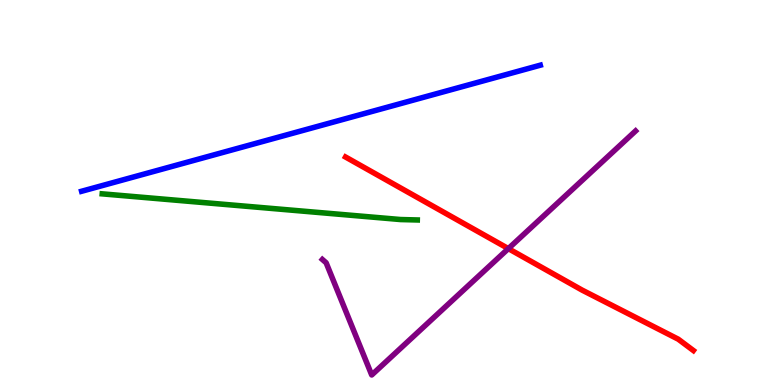[{'lines': ['blue', 'red'], 'intersections': []}, {'lines': ['green', 'red'], 'intersections': []}, {'lines': ['purple', 'red'], 'intersections': [{'x': 6.56, 'y': 3.54}]}, {'lines': ['blue', 'green'], 'intersections': []}, {'lines': ['blue', 'purple'], 'intersections': []}, {'lines': ['green', 'purple'], 'intersections': []}]